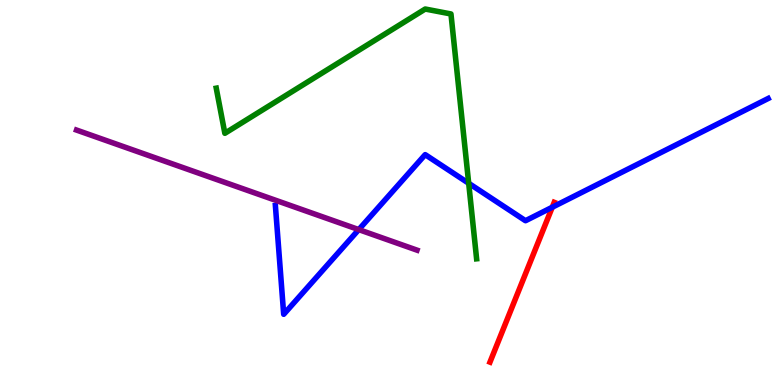[{'lines': ['blue', 'red'], 'intersections': [{'x': 7.13, 'y': 4.62}]}, {'lines': ['green', 'red'], 'intersections': []}, {'lines': ['purple', 'red'], 'intersections': []}, {'lines': ['blue', 'green'], 'intersections': [{'x': 6.05, 'y': 5.24}]}, {'lines': ['blue', 'purple'], 'intersections': [{'x': 4.63, 'y': 4.04}]}, {'lines': ['green', 'purple'], 'intersections': []}]